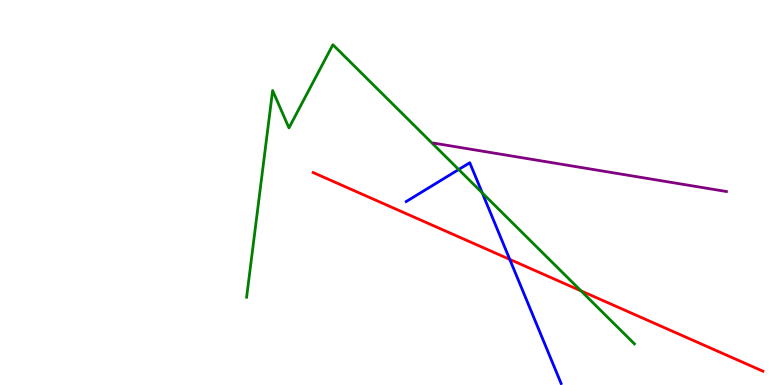[{'lines': ['blue', 'red'], 'intersections': [{'x': 6.58, 'y': 3.26}]}, {'lines': ['green', 'red'], 'intersections': [{'x': 7.5, 'y': 2.45}]}, {'lines': ['purple', 'red'], 'intersections': []}, {'lines': ['blue', 'green'], 'intersections': [{'x': 5.92, 'y': 5.6}, {'x': 6.22, 'y': 4.99}]}, {'lines': ['blue', 'purple'], 'intersections': []}, {'lines': ['green', 'purple'], 'intersections': []}]